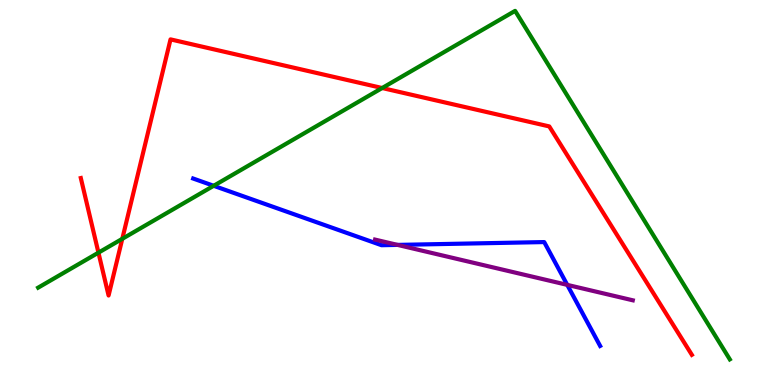[{'lines': ['blue', 'red'], 'intersections': []}, {'lines': ['green', 'red'], 'intersections': [{'x': 1.27, 'y': 3.44}, {'x': 1.58, 'y': 3.8}, {'x': 4.93, 'y': 7.71}]}, {'lines': ['purple', 'red'], 'intersections': []}, {'lines': ['blue', 'green'], 'intersections': [{'x': 2.76, 'y': 5.17}]}, {'lines': ['blue', 'purple'], 'intersections': [{'x': 5.13, 'y': 3.64}, {'x': 7.32, 'y': 2.6}]}, {'lines': ['green', 'purple'], 'intersections': []}]